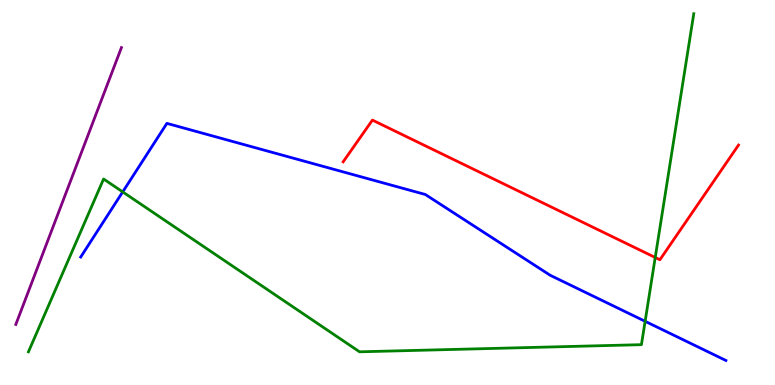[{'lines': ['blue', 'red'], 'intersections': []}, {'lines': ['green', 'red'], 'intersections': [{'x': 8.45, 'y': 3.31}]}, {'lines': ['purple', 'red'], 'intersections': []}, {'lines': ['blue', 'green'], 'intersections': [{'x': 1.58, 'y': 5.02}, {'x': 8.32, 'y': 1.65}]}, {'lines': ['blue', 'purple'], 'intersections': []}, {'lines': ['green', 'purple'], 'intersections': []}]